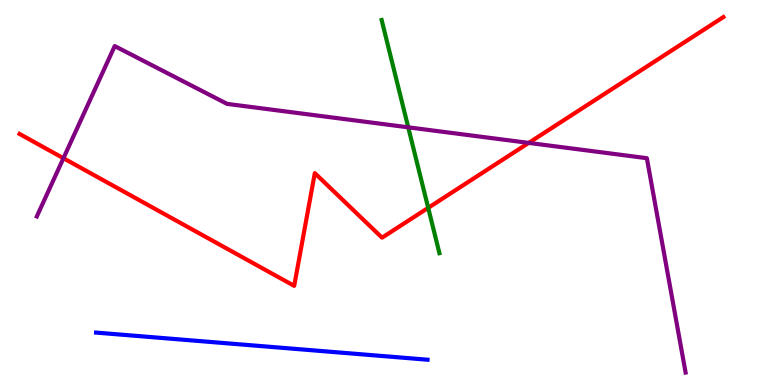[{'lines': ['blue', 'red'], 'intersections': []}, {'lines': ['green', 'red'], 'intersections': [{'x': 5.52, 'y': 4.6}]}, {'lines': ['purple', 'red'], 'intersections': [{'x': 0.819, 'y': 5.89}, {'x': 6.82, 'y': 6.29}]}, {'lines': ['blue', 'green'], 'intersections': []}, {'lines': ['blue', 'purple'], 'intersections': []}, {'lines': ['green', 'purple'], 'intersections': [{'x': 5.27, 'y': 6.69}]}]